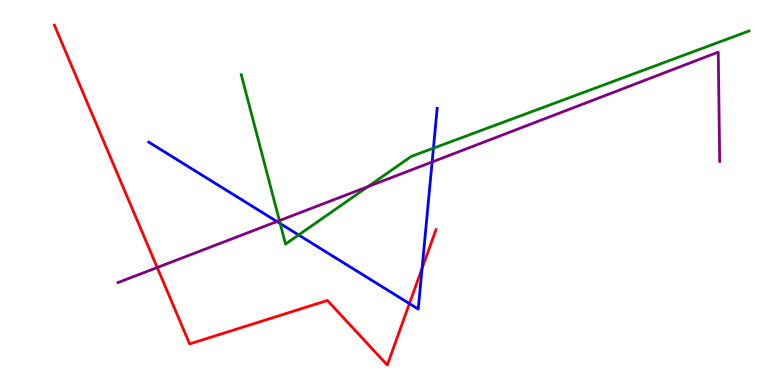[{'lines': ['blue', 'red'], 'intersections': [{'x': 5.28, 'y': 2.11}, {'x': 5.45, 'y': 3.03}]}, {'lines': ['green', 'red'], 'intersections': []}, {'lines': ['purple', 'red'], 'intersections': [{'x': 2.03, 'y': 3.05}]}, {'lines': ['blue', 'green'], 'intersections': [{'x': 3.62, 'y': 4.19}, {'x': 3.85, 'y': 3.9}, {'x': 5.59, 'y': 6.15}]}, {'lines': ['blue', 'purple'], 'intersections': [{'x': 3.57, 'y': 4.25}, {'x': 5.58, 'y': 5.79}]}, {'lines': ['green', 'purple'], 'intersections': [{'x': 3.61, 'y': 4.27}, {'x': 4.75, 'y': 5.15}]}]